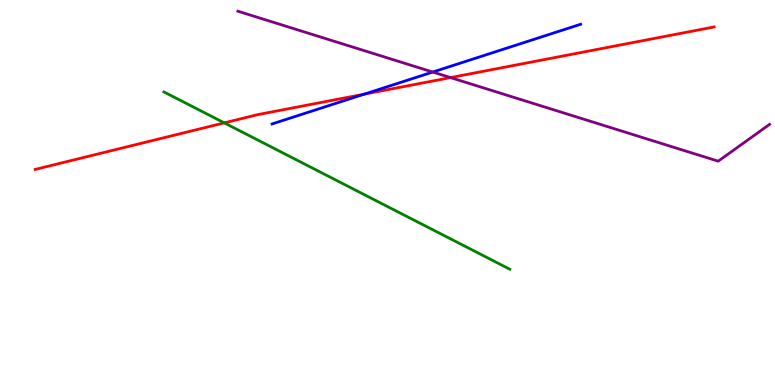[{'lines': ['blue', 'red'], 'intersections': [{'x': 4.7, 'y': 7.55}]}, {'lines': ['green', 'red'], 'intersections': [{'x': 2.89, 'y': 6.81}]}, {'lines': ['purple', 'red'], 'intersections': [{'x': 5.81, 'y': 7.98}]}, {'lines': ['blue', 'green'], 'intersections': []}, {'lines': ['blue', 'purple'], 'intersections': [{'x': 5.58, 'y': 8.13}]}, {'lines': ['green', 'purple'], 'intersections': []}]